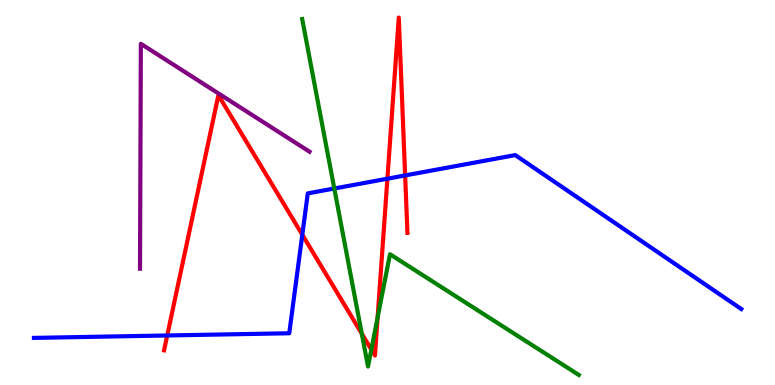[{'lines': ['blue', 'red'], 'intersections': [{'x': 2.16, 'y': 1.29}, {'x': 3.9, 'y': 3.9}, {'x': 5.0, 'y': 5.36}, {'x': 5.23, 'y': 5.44}]}, {'lines': ['green', 'red'], 'intersections': [{'x': 4.67, 'y': 1.33}, {'x': 4.79, 'y': 0.921}, {'x': 4.87, 'y': 1.75}]}, {'lines': ['purple', 'red'], 'intersections': []}, {'lines': ['blue', 'green'], 'intersections': [{'x': 4.31, 'y': 5.1}]}, {'lines': ['blue', 'purple'], 'intersections': []}, {'lines': ['green', 'purple'], 'intersections': []}]